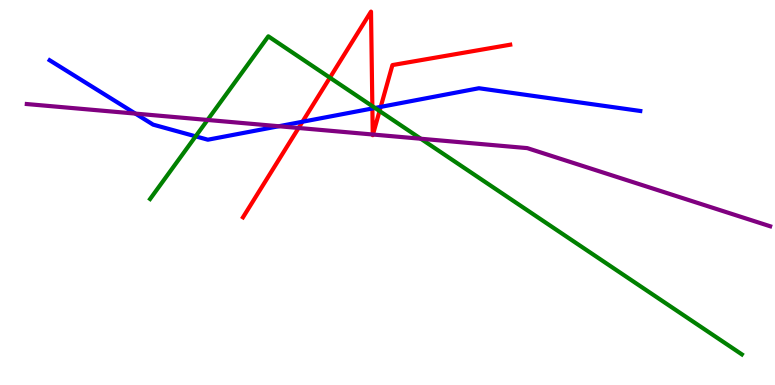[{'lines': ['blue', 'red'], 'intersections': [{'x': 3.9, 'y': 6.84}, {'x': 4.8, 'y': 7.18}, {'x': 4.91, 'y': 7.22}]}, {'lines': ['green', 'red'], 'intersections': [{'x': 4.26, 'y': 7.98}, {'x': 4.8, 'y': 7.24}, {'x': 4.9, 'y': 7.12}]}, {'lines': ['purple', 'red'], 'intersections': [{'x': 3.85, 'y': 6.68}, {'x': 4.81, 'y': 6.51}, {'x': 4.81, 'y': 6.51}]}, {'lines': ['blue', 'green'], 'intersections': [{'x': 2.52, 'y': 6.46}, {'x': 4.84, 'y': 7.2}]}, {'lines': ['blue', 'purple'], 'intersections': [{'x': 1.75, 'y': 7.05}, {'x': 3.6, 'y': 6.72}]}, {'lines': ['green', 'purple'], 'intersections': [{'x': 2.68, 'y': 6.88}, {'x': 5.43, 'y': 6.4}]}]